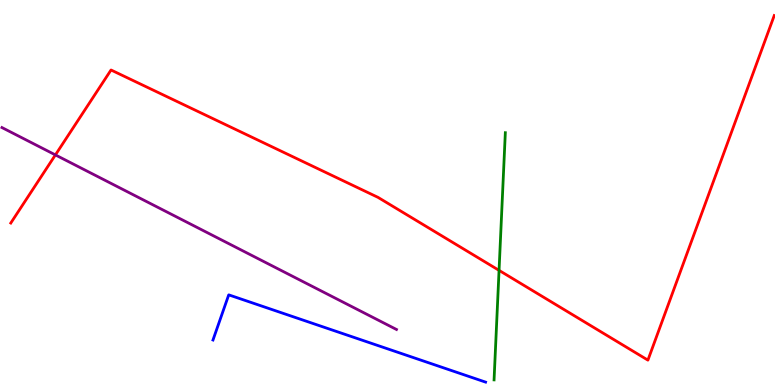[{'lines': ['blue', 'red'], 'intersections': []}, {'lines': ['green', 'red'], 'intersections': [{'x': 6.44, 'y': 2.98}]}, {'lines': ['purple', 'red'], 'intersections': [{'x': 0.715, 'y': 5.98}]}, {'lines': ['blue', 'green'], 'intersections': []}, {'lines': ['blue', 'purple'], 'intersections': []}, {'lines': ['green', 'purple'], 'intersections': []}]